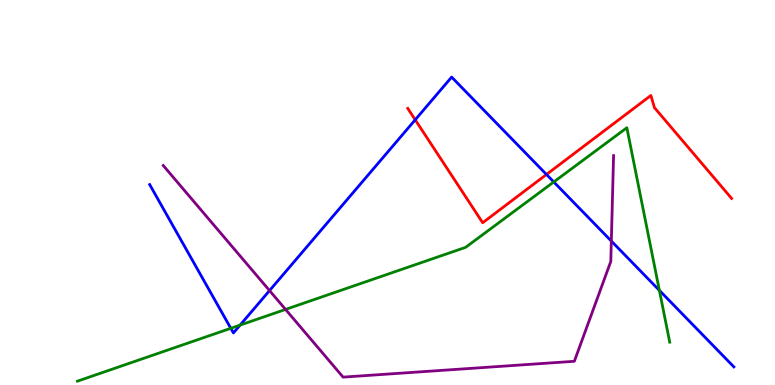[{'lines': ['blue', 'red'], 'intersections': [{'x': 5.36, 'y': 6.89}, {'x': 7.05, 'y': 5.47}]}, {'lines': ['green', 'red'], 'intersections': []}, {'lines': ['purple', 'red'], 'intersections': []}, {'lines': ['blue', 'green'], 'intersections': [{'x': 2.98, 'y': 1.47}, {'x': 3.1, 'y': 1.56}, {'x': 7.15, 'y': 5.27}, {'x': 8.51, 'y': 2.46}]}, {'lines': ['blue', 'purple'], 'intersections': [{'x': 3.48, 'y': 2.45}, {'x': 7.89, 'y': 3.74}]}, {'lines': ['green', 'purple'], 'intersections': [{'x': 3.68, 'y': 1.96}]}]